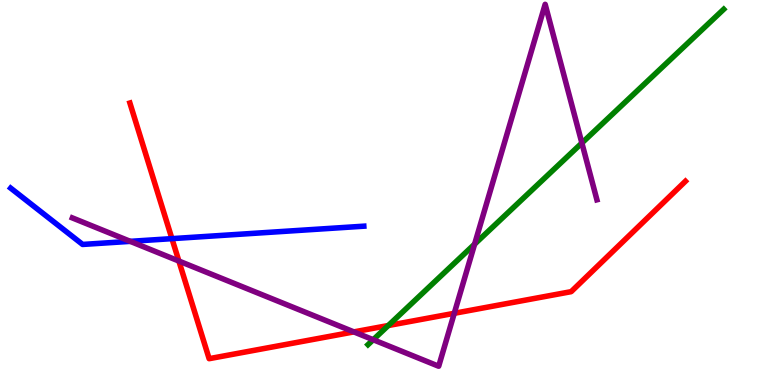[{'lines': ['blue', 'red'], 'intersections': [{'x': 2.22, 'y': 3.8}]}, {'lines': ['green', 'red'], 'intersections': [{'x': 5.01, 'y': 1.55}]}, {'lines': ['purple', 'red'], 'intersections': [{'x': 2.31, 'y': 3.22}, {'x': 4.57, 'y': 1.38}, {'x': 5.86, 'y': 1.86}]}, {'lines': ['blue', 'green'], 'intersections': []}, {'lines': ['blue', 'purple'], 'intersections': [{'x': 1.68, 'y': 3.73}]}, {'lines': ['green', 'purple'], 'intersections': [{'x': 4.82, 'y': 1.18}, {'x': 6.12, 'y': 3.66}, {'x': 7.51, 'y': 6.29}]}]